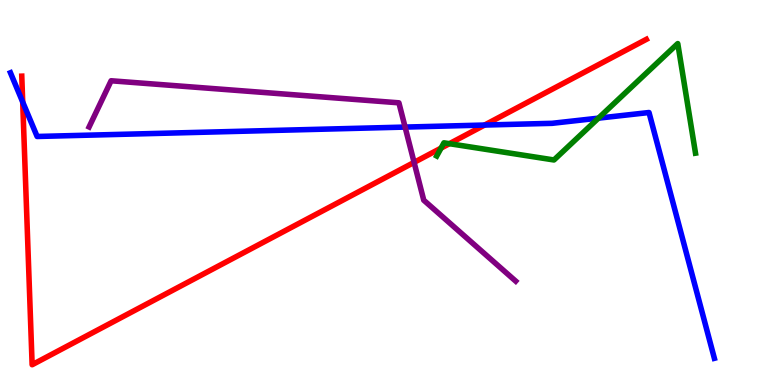[{'lines': ['blue', 'red'], 'intersections': [{'x': 0.293, 'y': 7.35}, {'x': 6.25, 'y': 6.75}]}, {'lines': ['green', 'red'], 'intersections': [{'x': 5.69, 'y': 6.15}, {'x': 5.8, 'y': 6.27}]}, {'lines': ['purple', 'red'], 'intersections': [{'x': 5.34, 'y': 5.78}]}, {'lines': ['blue', 'green'], 'intersections': [{'x': 7.72, 'y': 6.93}]}, {'lines': ['blue', 'purple'], 'intersections': [{'x': 5.23, 'y': 6.7}]}, {'lines': ['green', 'purple'], 'intersections': []}]